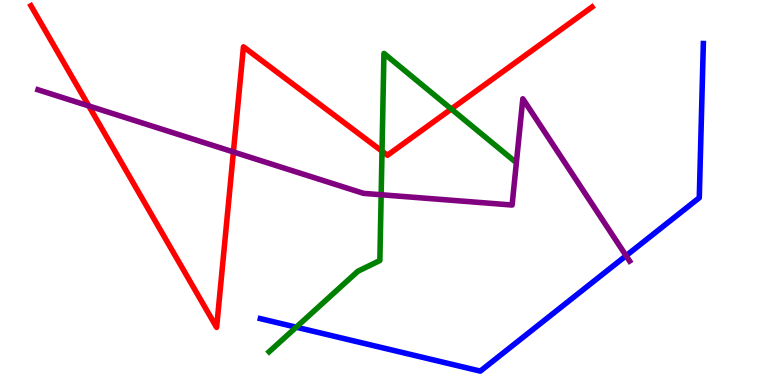[{'lines': ['blue', 'red'], 'intersections': []}, {'lines': ['green', 'red'], 'intersections': [{'x': 4.93, 'y': 6.07}, {'x': 5.82, 'y': 7.17}]}, {'lines': ['purple', 'red'], 'intersections': [{'x': 1.15, 'y': 7.25}, {'x': 3.01, 'y': 6.05}]}, {'lines': ['blue', 'green'], 'intersections': [{'x': 3.82, 'y': 1.5}]}, {'lines': ['blue', 'purple'], 'intersections': [{'x': 8.08, 'y': 3.36}]}, {'lines': ['green', 'purple'], 'intersections': [{'x': 4.92, 'y': 4.94}]}]